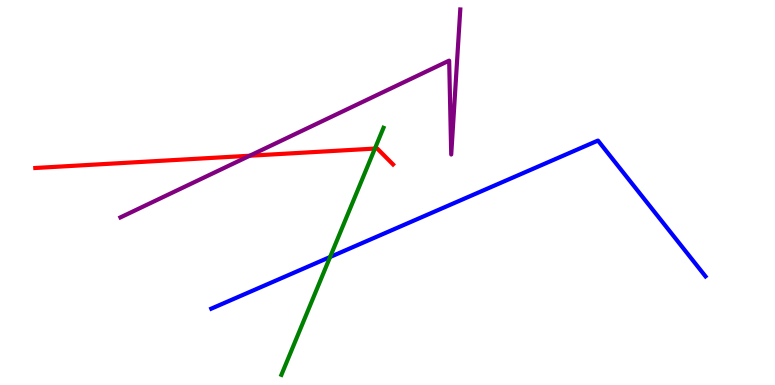[{'lines': ['blue', 'red'], 'intersections': []}, {'lines': ['green', 'red'], 'intersections': [{'x': 4.84, 'y': 6.14}]}, {'lines': ['purple', 'red'], 'intersections': [{'x': 3.22, 'y': 5.96}]}, {'lines': ['blue', 'green'], 'intersections': [{'x': 4.26, 'y': 3.32}]}, {'lines': ['blue', 'purple'], 'intersections': []}, {'lines': ['green', 'purple'], 'intersections': []}]